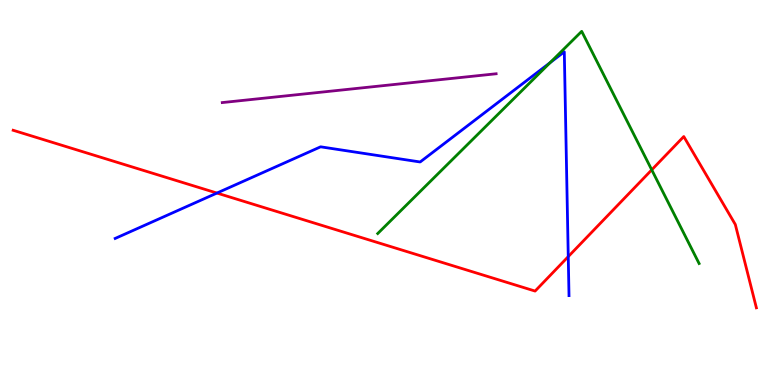[{'lines': ['blue', 'red'], 'intersections': [{'x': 2.8, 'y': 4.99}, {'x': 7.33, 'y': 3.33}]}, {'lines': ['green', 'red'], 'intersections': [{'x': 8.41, 'y': 5.59}]}, {'lines': ['purple', 'red'], 'intersections': []}, {'lines': ['blue', 'green'], 'intersections': [{'x': 7.1, 'y': 8.37}]}, {'lines': ['blue', 'purple'], 'intersections': []}, {'lines': ['green', 'purple'], 'intersections': []}]